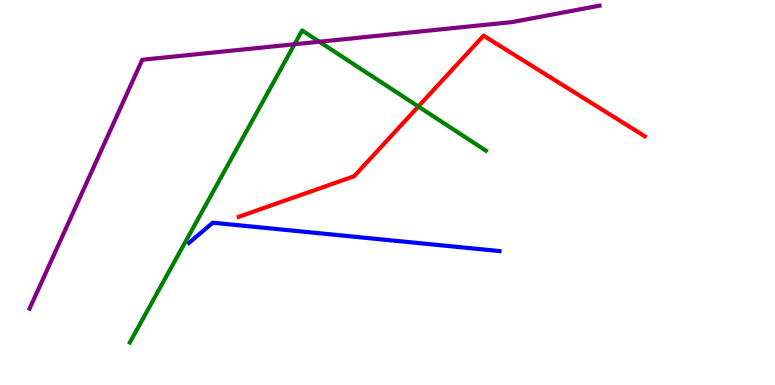[{'lines': ['blue', 'red'], 'intersections': []}, {'lines': ['green', 'red'], 'intersections': [{'x': 5.4, 'y': 7.23}]}, {'lines': ['purple', 'red'], 'intersections': []}, {'lines': ['blue', 'green'], 'intersections': []}, {'lines': ['blue', 'purple'], 'intersections': []}, {'lines': ['green', 'purple'], 'intersections': [{'x': 3.8, 'y': 8.85}, {'x': 4.12, 'y': 8.92}]}]